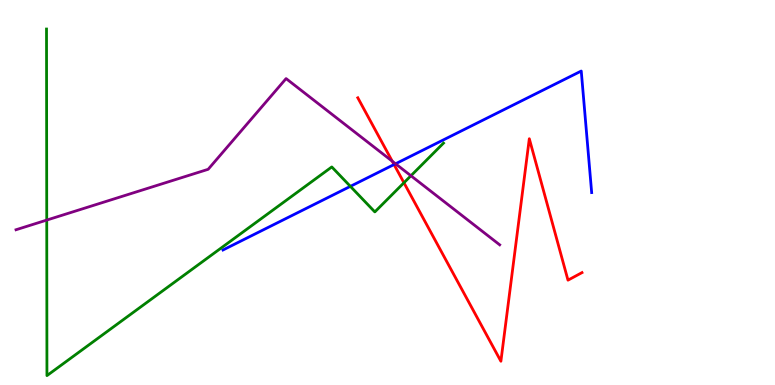[{'lines': ['blue', 'red'], 'intersections': [{'x': 5.08, 'y': 5.73}]}, {'lines': ['green', 'red'], 'intersections': [{'x': 5.21, 'y': 5.25}]}, {'lines': ['purple', 'red'], 'intersections': [{'x': 5.06, 'y': 5.81}]}, {'lines': ['blue', 'green'], 'intersections': [{'x': 4.52, 'y': 5.16}]}, {'lines': ['blue', 'purple'], 'intersections': [{'x': 5.1, 'y': 5.75}]}, {'lines': ['green', 'purple'], 'intersections': [{'x': 0.603, 'y': 4.28}, {'x': 5.3, 'y': 5.44}]}]